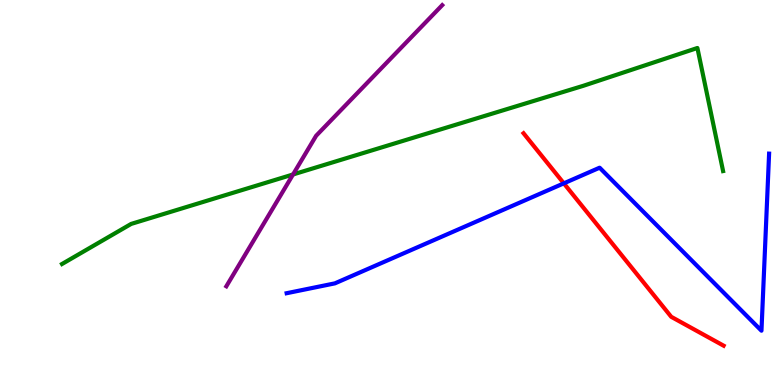[{'lines': ['blue', 'red'], 'intersections': [{'x': 7.28, 'y': 5.24}]}, {'lines': ['green', 'red'], 'intersections': []}, {'lines': ['purple', 'red'], 'intersections': []}, {'lines': ['blue', 'green'], 'intersections': []}, {'lines': ['blue', 'purple'], 'intersections': []}, {'lines': ['green', 'purple'], 'intersections': [{'x': 3.78, 'y': 5.47}]}]